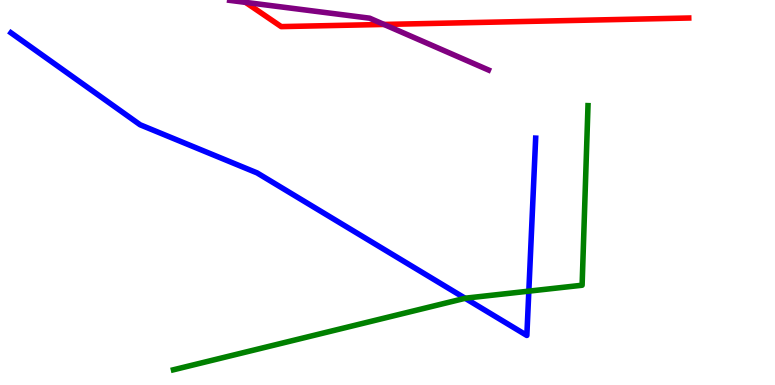[{'lines': ['blue', 'red'], 'intersections': []}, {'lines': ['green', 'red'], 'intersections': []}, {'lines': ['purple', 'red'], 'intersections': [{'x': 3.17, 'y': 9.94}, {'x': 4.95, 'y': 9.36}]}, {'lines': ['blue', 'green'], 'intersections': [{'x': 6.0, 'y': 2.25}, {'x': 6.82, 'y': 2.44}]}, {'lines': ['blue', 'purple'], 'intersections': []}, {'lines': ['green', 'purple'], 'intersections': []}]